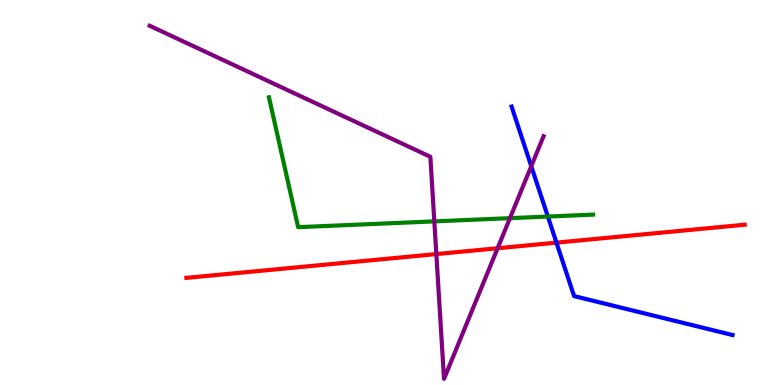[{'lines': ['blue', 'red'], 'intersections': [{'x': 7.18, 'y': 3.7}]}, {'lines': ['green', 'red'], 'intersections': []}, {'lines': ['purple', 'red'], 'intersections': [{'x': 5.63, 'y': 3.4}, {'x': 6.42, 'y': 3.55}]}, {'lines': ['blue', 'green'], 'intersections': [{'x': 7.07, 'y': 4.38}]}, {'lines': ['blue', 'purple'], 'intersections': [{'x': 6.86, 'y': 5.68}]}, {'lines': ['green', 'purple'], 'intersections': [{'x': 5.6, 'y': 4.25}, {'x': 6.58, 'y': 4.33}]}]